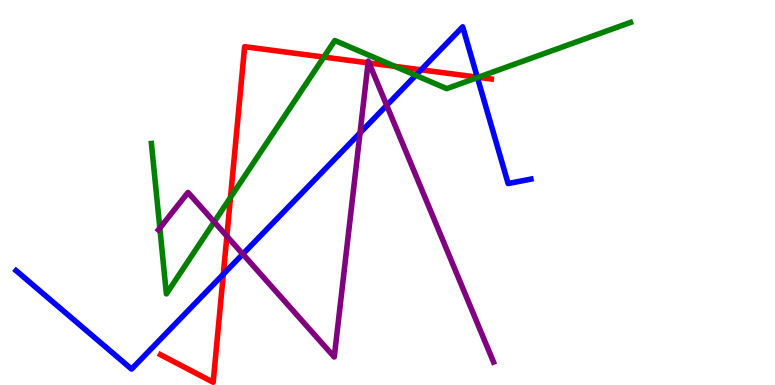[{'lines': ['blue', 'red'], 'intersections': [{'x': 2.88, 'y': 2.88}, {'x': 5.43, 'y': 8.19}, {'x': 6.16, 'y': 8.0}]}, {'lines': ['green', 'red'], 'intersections': [{'x': 2.97, 'y': 4.87}, {'x': 4.18, 'y': 8.52}, {'x': 5.1, 'y': 8.28}, {'x': 6.17, 'y': 7.99}]}, {'lines': ['purple', 'red'], 'intersections': [{'x': 2.93, 'y': 3.87}, {'x': 4.75, 'y': 8.37}, {'x': 4.76, 'y': 8.36}]}, {'lines': ['blue', 'green'], 'intersections': [{'x': 5.36, 'y': 8.04}, {'x': 6.16, 'y': 7.98}]}, {'lines': ['blue', 'purple'], 'intersections': [{'x': 3.13, 'y': 3.4}, {'x': 4.65, 'y': 6.55}, {'x': 4.99, 'y': 7.26}]}, {'lines': ['green', 'purple'], 'intersections': [{'x': 2.06, 'y': 4.08}, {'x': 2.76, 'y': 4.24}]}]